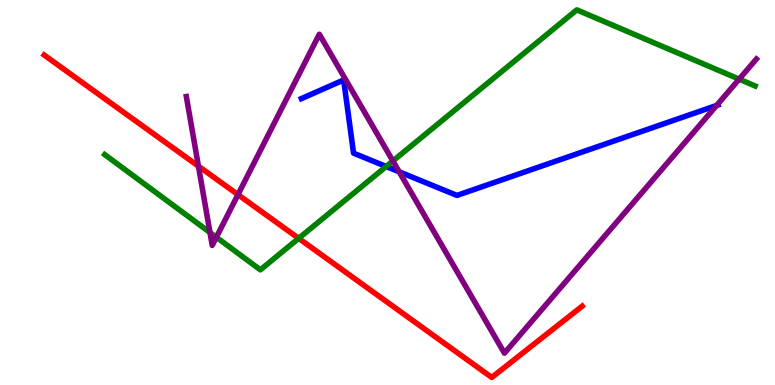[{'lines': ['blue', 'red'], 'intersections': []}, {'lines': ['green', 'red'], 'intersections': [{'x': 3.85, 'y': 3.81}]}, {'lines': ['purple', 'red'], 'intersections': [{'x': 2.56, 'y': 5.68}, {'x': 3.07, 'y': 4.94}]}, {'lines': ['blue', 'green'], 'intersections': [{'x': 4.98, 'y': 5.68}]}, {'lines': ['blue', 'purple'], 'intersections': [{'x': 5.15, 'y': 5.54}, {'x': 9.25, 'y': 7.26}]}, {'lines': ['green', 'purple'], 'intersections': [{'x': 2.71, 'y': 3.96}, {'x': 2.79, 'y': 3.84}, {'x': 5.07, 'y': 5.82}, {'x': 9.54, 'y': 7.94}]}]